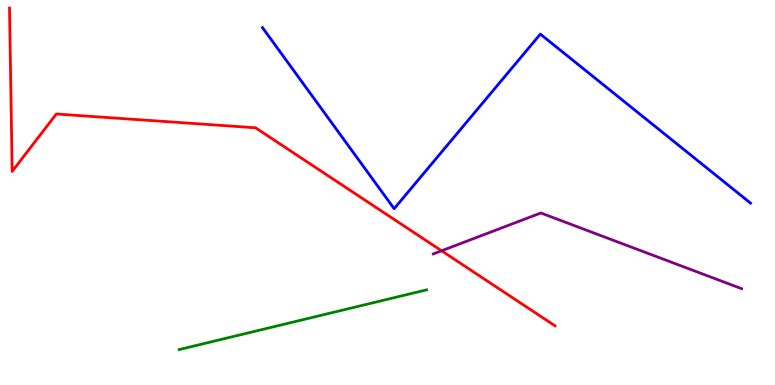[{'lines': ['blue', 'red'], 'intersections': []}, {'lines': ['green', 'red'], 'intersections': []}, {'lines': ['purple', 'red'], 'intersections': [{'x': 5.7, 'y': 3.49}]}, {'lines': ['blue', 'green'], 'intersections': []}, {'lines': ['blue', 'purple'], 'intersections': []}, {'lines': ['green', 'purple'], 'intersections': []}]